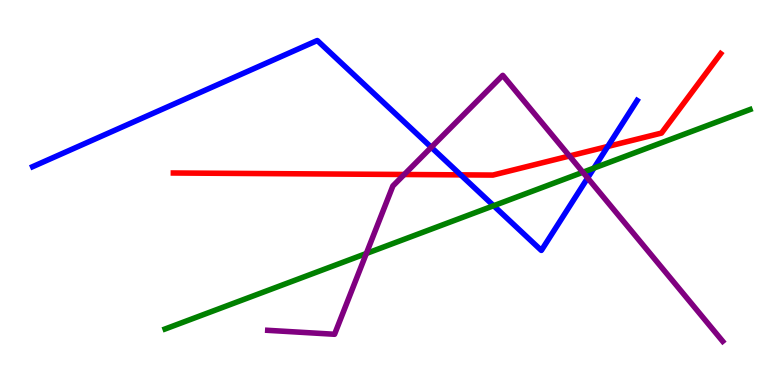[{'lines': ['blue', 'red'], 'intersections': [{'x': 5.94, 'y': 5.46}, {'x': 7.84, 'y': 6.2}]}, {'lines': ['green', 'red'], 'intersections': []}, {'lines': ['purple', 'red'], 'intersections': [{'x': 5.22, 'y': 5.47}, {'x': 7.35, 'y': 5.95}]}, {'lines': ['blue', 'green'], 'intersections': [{'x': 6.37, 'y': 4.66}, {'x': 7.66, 'y': 5.63}]}, {'lines': ['blue', 'purple'], 'intersections': [{'x': 5.56, 'y': 6.17}, {'x': 7.58, 'y': 5.38}]}, {'lines': ['green', 'purple'], 'intersections': [{'x': 4.73, 'y': 3.42}, {'x': 7.52, 'y': 5.53}]}]